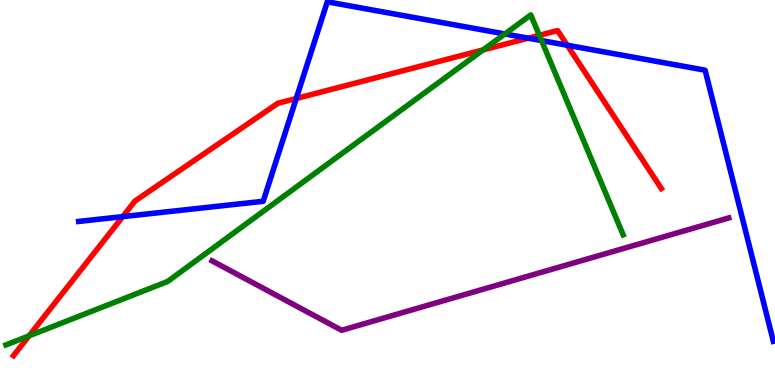[{'lines': ['blue', 'red'], 'intersections': [{'x': 1.58, 'y': 4.37}, {'x': 3.82, 'y': 7.44}, {'x': 6.82, 'y': 9.01}, {'x': 7.32, 'y': 8.83}]}, {'lines': ['green', 'red'], 'intersections': [{'x': 0.375, 'y': 1.28}, {'x': 6.23, 'y': 8.7}, {'x': 6.96, 'y': 9.08}]}, {'lines': ['purple', 'red'], 'intersections': []}, {'lines': ['blue', 'green'], 'intersections': [{'x': 6.51, 'y': 9.12}, {'x': 6.99, 'y': 8.95}]}, {'lines': ['blue', 'purple'], 'intersections': []}, {'lines': ['green', 'purple'], 'intersections': []}]